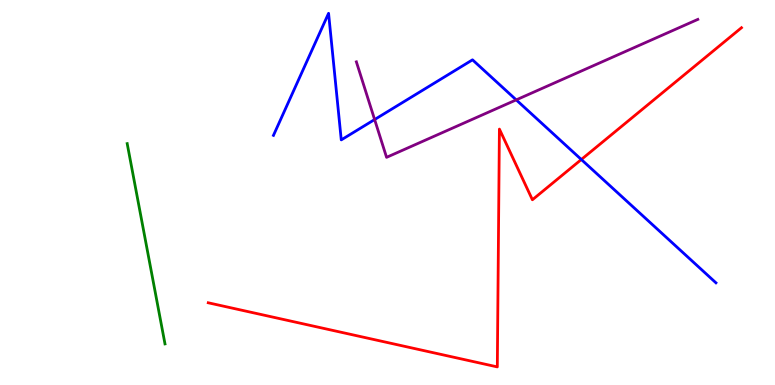[{'lines': ['blue', 'red'], 'intersections': [{'x': 7.5, 'y': 5.86}]}, {'lines': ['green', 'red'], 'intersections': []}, {'lines': ['purple', 'red'], 'intersections': []}, {'lines': ['blue', 'green'], 'intersections': []}, {'lines': ['blue', 'purple'], 'intersections': [{'x': 4.83, 'y': 6.89}, {'x': 6.66, 'y': 7.41}]}, {'lines': ['green', 'purple'], 'intersections': []}]